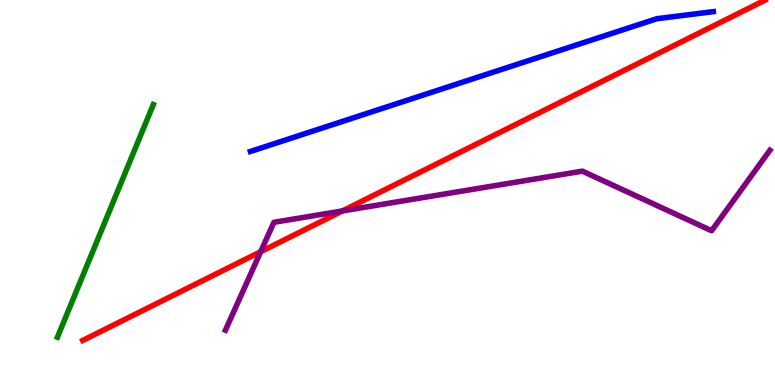[{'lines': ['blue', 'red'], 'intersections': []}, {'lines': ['green', 'red'], 'intersections': []}, {'lines': ['purple', 'red'], 'intersections': [{'x': 3.36, 'y': 3.46}, {'x': 4.42, 'y': 4.52}]}, {'lines': ['blue', 'green'], 'intersections': []}, {'lines': ['blue', 'purple'], 'intersections': []}, {'lines': ['green', 'purple'], 'intersections': []}]